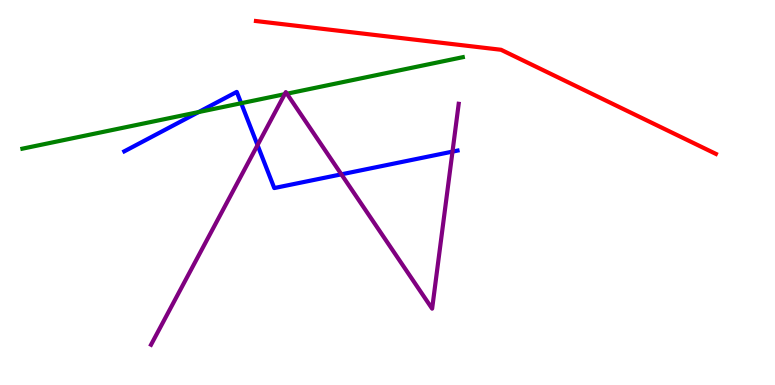[{'lines': ['blue', 'red'], 'intersections': []}, {'lines': ['green', 'red'], 'intersections': []}, {'lines': ['purple', 'red'], 'intersections': []}, {'lines': ['blue', 'green'], 'intersections': [{'x': 2.56, 'y': 7.09}, {'x': 3.11, 'y': 7.32}]}, {'lines': ['blue', 'purple'], 'intersections': [{'x': 3.32, 'y': 6.23}, {'x': 4.4, 'y': 5.47}, {'x': 5.84, 'y': 6.06}]}, {'lines': ['green', 'purple'], 'intersections': [{'x': 3.67, 'y': 7.55}, {'x': 3.7, 'y': 7.57}]}]